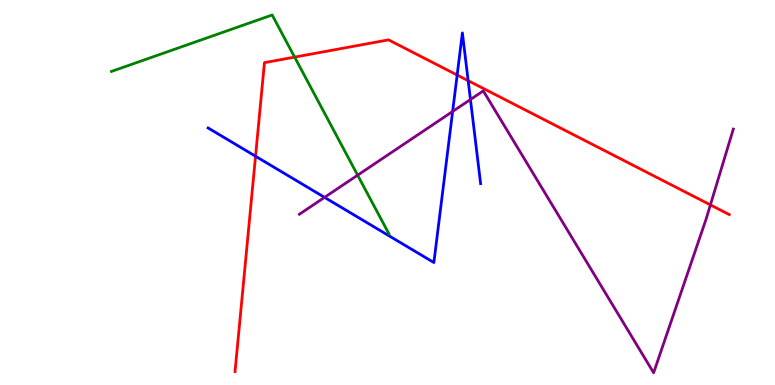[{'lines': ['blue', 'red'], 'intersections': [{'x': 3.3, 'y': 5.94}, {'x': 5.9, 'y': 8.05}, {'x': 6.04, 'y': 7.9}]}, {'lines': ['green', 'red'], 'intersections': [{'x': 3.8, 'y': 8.52}]}, {'lines': ['purple', 'red'], 'intersections': [{'x': 9.17, 'y': 4.68}]}, {'lines': ['blue', 'green'], 'intersections': []}, {'lines': ['blue', 'purple'], 'intersections': [{'x': 4.19, 'y': 4.87}, {'x': 5.84, 'y': 7.1}, {'x': 6.07, 'y': 7.42}]}, {'lines': ['green', 'purple'], 'intersections': [{'x': 4.61, 'y': 5.45}]}]